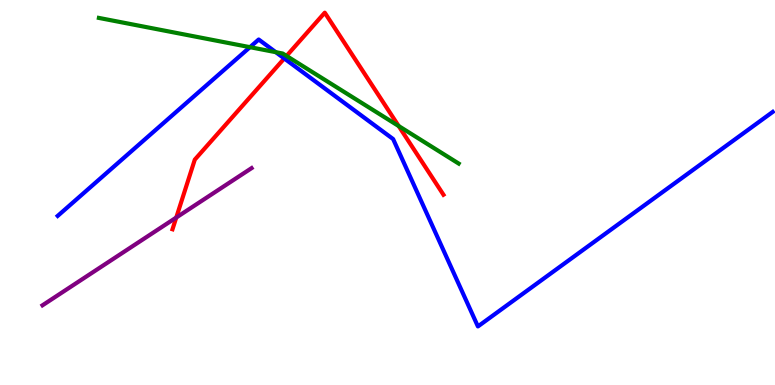[{'lines': ['blue', 'red'], 'intersections': [{'x': 3.67, 'y': 8.48}]}, {'lines': ['green', 'red'], 'intersections': [{'x': 3.7, 'y': 8.55}, {'x': 5.14, 'y': 6.73}]}, {'lines': ['purple', 'red'], 'intersections': [{'x': 2.27, 'y': 4.35}]}, {'lines': ['blue', 'green'], 'intersections': [{'x': 3.23, 'y': 8.77}, {'x': 3.56, 'y': 8.64}]}, {'lines': ['blue', 'purple'], 'intersections': []}, {'lines': ['green', 'purple'], 'intersections': []}]